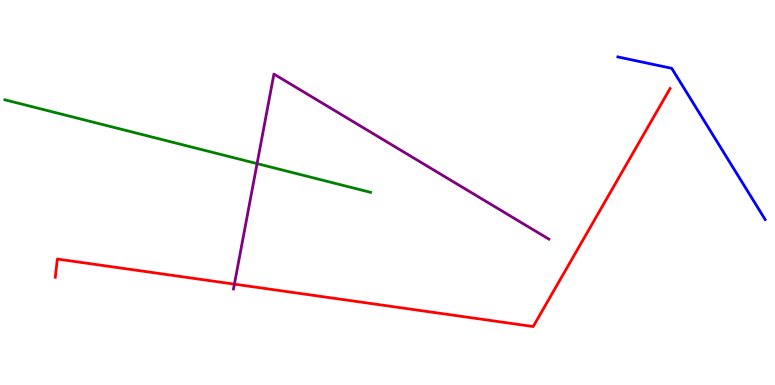[{'lines': ['blue', 'red'], 'intersections': []}, {'lines': ['green', 'red'], 'intersections': []}, {'lines': ['purple', 'red'], 'intersections': [{'x': 3.02, 'y': 2.62}]}, {'lines': ['blue', 'green'], 'intersections': []}, {'lines': ['blue', 'purple'], 'intersections': []}, {'lines': ['green', 'purple'], 'intersections': [{'x': 3.32, 'y': 5.75}]}]